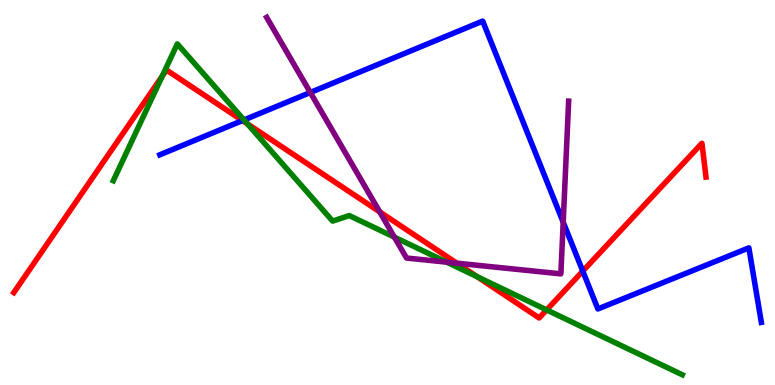[{'lines': ['blue', 'red'], 'intersections': [{'x': 3.13, 'y': 6.87}, {'x': 7.52, 'y': 2.96}]}, {'lines': ['green', 'red'], 'intersections': [{'x': 2.09, 'y': 8.03}, {'x': 3.19, 'y': 6.78}, {'x': 6.16, 'y': 2.81}, {'x': 7.05, 'y': 1.95}]}, {'lines': ['purple', 'red'], 'intersections': [{'x': 4.9, 'y': 4.5}, {'x': 5.89, 'y': 3.16}]}, {'lines': ['blue', 'green'], 'intersections': [{'x': 3.15, 'y': 6.88}]}, {'lines': ['blue', 'purple'], 'intersections': [{'x': 4.0, 'y': 7.6}, {'x': 7.27, 'y': 4.23}]}, {'lines': ['green', 'purple'], 'intersections': [{'x': 5.09, 'y': 3.84}, {'x': 5.76, 'y': 3.19}]}]